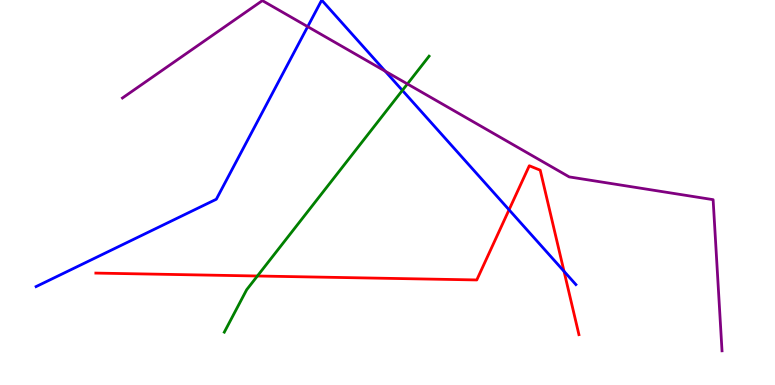[{'lines': ['blue', 'red'], 'intersections': [{'x': 6.57, 'y': 4.55}, {'x': 7.28, 'y': 2.95}]}, {'lines': ['green', 'red'], 'intersections': [{'x': 3.32, 'y': 2.83}]}, {'lines': ['purple', 'red'], 'intersections': []}, {'lines': ['blue', 'green'], 'intersections': [{'x': 5.19, 'y': 7.65}]}, {'lines': ['blue', 'purple'], 'intersections': [{'x': 3.97, 'y': 9.31}, {'x': 4.97, 'y': 8.15}]}, {'lines': ['green', 'purple'], 'intersections': [{'x': 5.26, 'y': 7.82}]}]